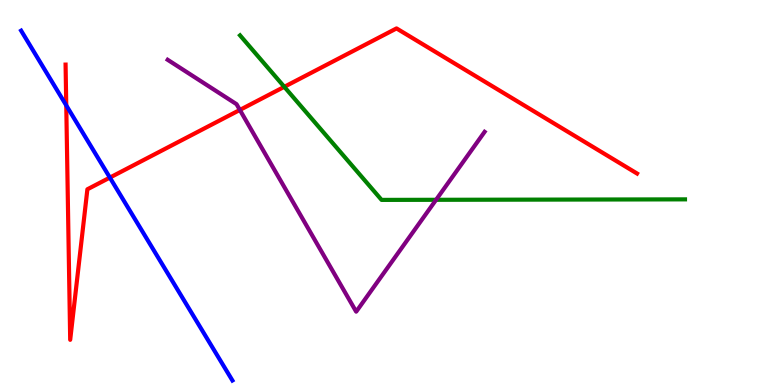[{'lines': ['blue', 'red'], 'intersections': [{'x': 0.855, 'y': 7.26}, {'x': 1.42, 'y': 5.39}]}, {'lines': ['green', 'red'], 'intersections': [{'x': 3.67, 'y': 7.74}]}, {'lines': ['purple', 'red'], 'intersections': [{'x': 3.1, 'y': 7.14}]}, {'lines': ['blue', 'green'], 'intersections': []}, {'lines': ['blue', 'purple'], 'intersections': []}, {'lines': ['green', 'purple'], 'intersections': [{'x': 5.63, 'y': 4.81}]}]